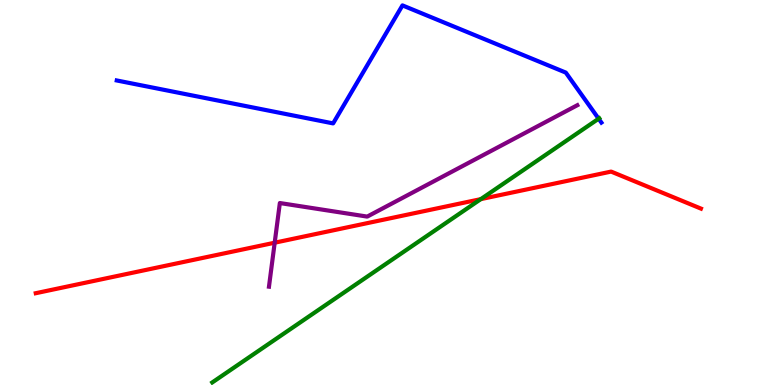[{'lines': ['blue', 'red'], 'intersections': []}, {'lines': ['green', 'red'], 'intersections': [{'x': 6.2, 'y': 4.83}]}, {'lines': ['purple', 'red'], 'intersections': [{'x': 3.54, 'y': 3.7}]}, {'lines': ['blue', 'green'], 'intersections': [{'x': 7.72, 'y': 6.92}]}, {'lines': ['blue', 'purple'], 'intersections': []}, {'lines': ['green', 'purple'], 'intersections': []}]